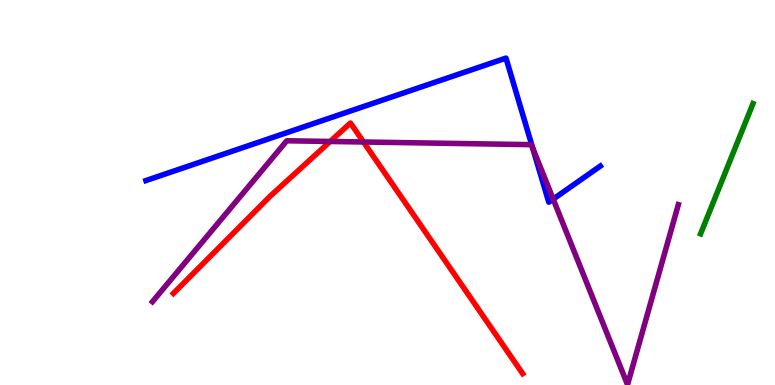[{'lines': ['blue', 'red'], 'intersections': []}, {'lines': ['green', 'red'], 'intersections': []}, {'lines': ['purple', 'red'], 'intersections': [{'x': 4.26, 'y': 6.33}, {'x': 4.69, 'y': 6.31}]}, {'lines': ['blue', 'green'], 'intersections': []}, {'lines': ['blue', 'purple'], 'intersections': [{'x': 6.87, 'y': 6.16}, {'x': 7.14, 'y': 4.83}]}, {'lines': ['green', 'purple'], 'intersections': []}]